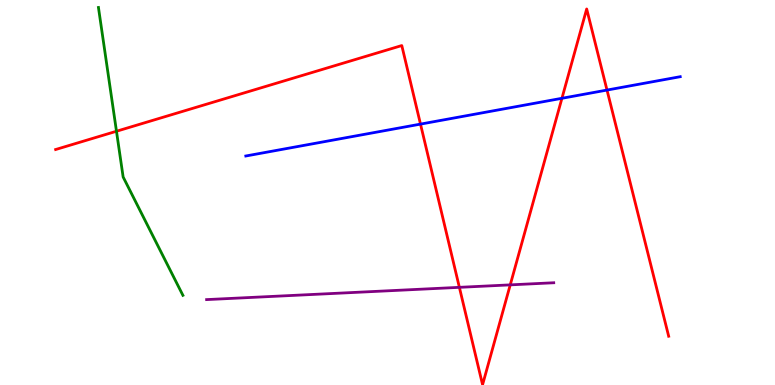[{'lines': ['blue', 'red'], 'intersections': [{'x': 5.43, 'y': 6.78}, {'x': 7.25, 'y': 7.45}, {'x': 7.83, 'y': 7.66}]}, {'lines': ['green', 'red'], 'intersections': [{'x': 1.5, 'y': 6.59}]}, {'lines': ['purple', 'red'], 'intersections': [{'x': 5.93, 'y': 2.54}, {'x': 6.58, 'y': 2.6}]}, {'lines': ['blue', 'green'], 'intersections': []}, {'lines': ['blue', 'purple'], 'intersections': []}, {'lines': ['green', 'purple'], 'intersections': []}]